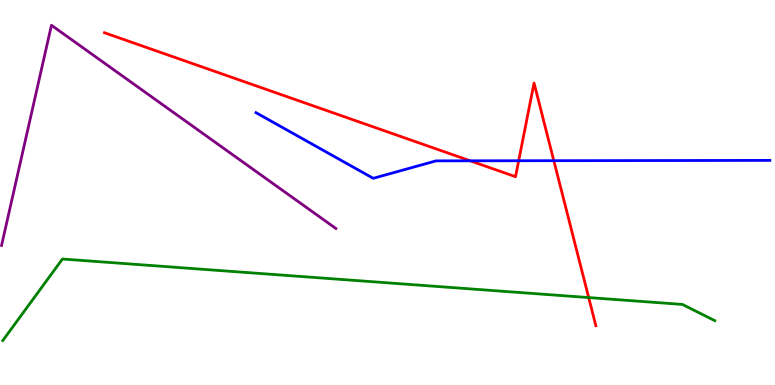[{'lines': ['blue', 'red'], 'intersections': [{'x': 6.07, 'y': 5.82}, {'x': 6.69, 'y': 5.82}, {'x': 7.15, 'y': 5.83}]}, {'lines': ['green', 'red'], 'intersections': [{'x': 7.6, 'y': 2.27}]}, {'lines': ['purple', 'red'], 'intersections': []}, {'lines': ['blue', 'green'], 'intersections': []}, {'lines': ['blue', 'purple'], 'intersections': []}, {'lines': ['green', 'purple'], 'intersections': []}]